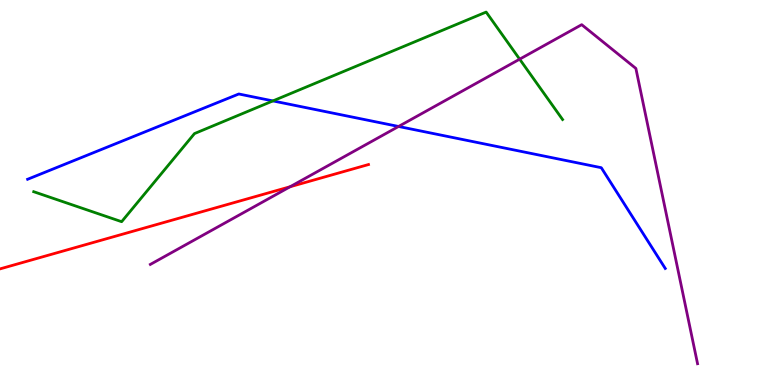[{'lines': ['blue', 'red'], 'intersections': []}, {'lines': ['green', 'red'], 'intersections': []}, {'lines': ['purple', 'red'], 'intersections': [{'x': 3.74, 'y': 5.15}]}, {'lines': ['blue', 'green'], 'intersections': [{'x': 3.52, 'y': 7.38}]}, {'lines': ['blue', 'purple'], 'intersections': [{'x': 5.14, 'y': 6.72}]}, {'lines': ['green', 'purple'], 'intersections': [{'x': 6.71, 'y': 8.46}]}]